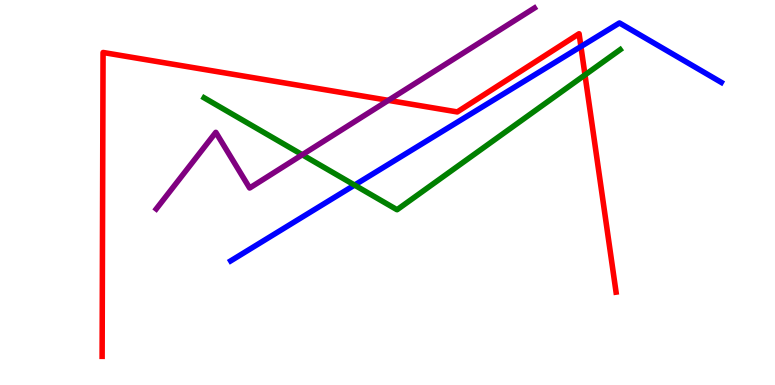[{'lines': ['blue', 'red'], 'intersections': [{'x': 7.5, 'y': 8.79}]}, {'lines': ['green', 'red'], 'intersections': [{'x': 7.55, 'y': 8.05}]}, {'lines': ['purple', 'red'], 'intersections': [{'x': 5.01, 'y': 7.39}]}, {'lines': ['blue', 'green'], 'intersections': [{'x': 4.57, 'y': 5.19}]}, {'lines': ['blue', 'purple'], 'intersections': []}, {'lines': ['green', 'purple'], 'intersections': [{'x': 3.9, 'y': 5.98}]}]